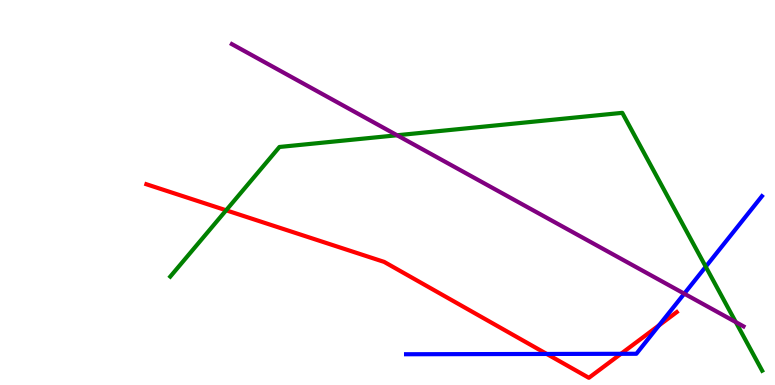[{'lines': ['blue', 'red'], 'intersections': [{'x': 7.05, 'y': 0.806}, {'x': 8.01, 'y': 0.81}, {'x': 8.5, 'y': 1.55}]}, {'lines': ['green', 'red'], 'intersections': [{'x': 2.92, 'y': 4.54}]}, {'lines': ['purple', 'red'], 'intersections': []}, {'lines': ['blue', 'green'], 'intersections': [{'x': 9.11, 'y': 3.07}]}, {'lines': ['blue', 'purple'], 'intersections': [{'x': 8.83, 'y': 2.37}]}, {'lines': ['green', 'purple'], 'intersections': [{'x': 5.12, 'y': 6.49}, {'x': 9.49, 'y': 1.63}]}]